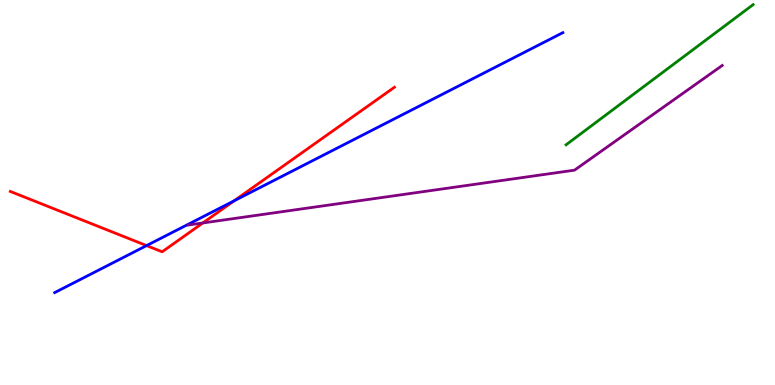[{'lines': ['blue', 'red'], 'intersections': [{'x': 1.89, 'y': 3.62}, {'x': 3.02, 'y': 4.78}]}, {'lines': ['green', 'red'], 'intersections': []}, {'lines': ['purple', 'red'], 'intersections': [{'x': 2.62, 'y': 4.21}]}, {'lines': ['blue', 'green'], 'intersections': []}, {'lines': ['blue', 'purple'], 'intersections': []}, {'lines': ['green', 'purple'], 'intersections': []}]